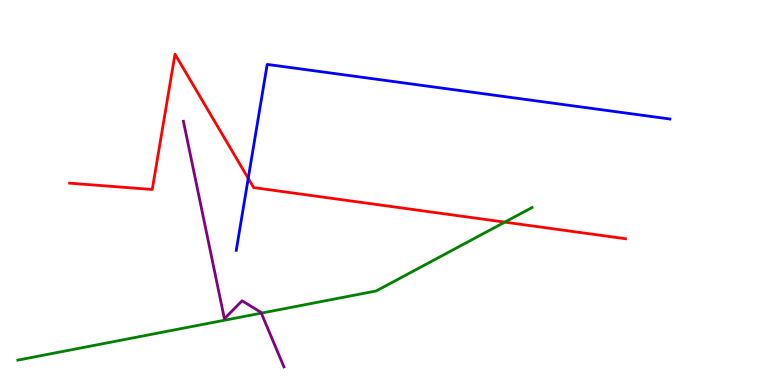[{'lines': ['blue', 'red'], 'intersections': [{'x': 3.2, 'y': 5.37}]}, {'lines': ['green', 'red'], 'intersections': [{'x': 6.51, 'y': 4.23}]}, {'lines': ['purple', 'red'], 'intersections': []}, {'lines': ['blue', 'green'], 'intersections': []}, {'lines': ['blue', 'purple'], 'intersections': []}, {'lines': ['green', 'purple'], 'intersections': [{'x': 3.37, 'y': 1.87}]}]